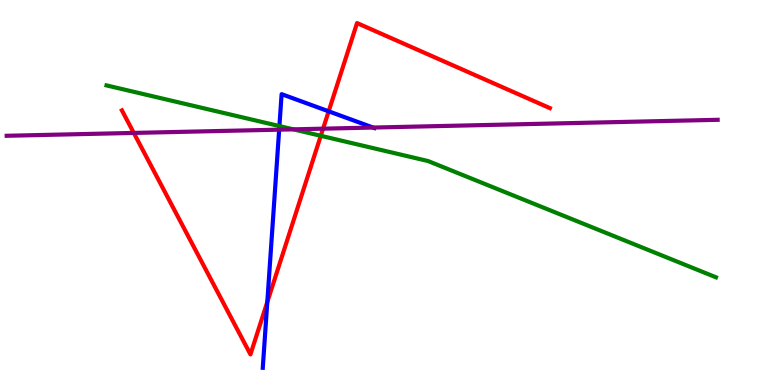[{'lines': ['blue', 'red'], 'intersections': [{'x': 3.45, 'y': 2.16}, {'x': 4.24, 'y': 7.11}]}, {'lines': ['green', 'red'], 'intersections': [{'x': 4.14, 'y': 6.47}]}, {'lines': ['purple', 'red'], 'intersections': [{'x': 1.73, 'y': 6.55}, {'x': 4.17, 'y': 6.66}]}, {'lines': ['blue', 'green'], 'intersections': [{'x': 3.61, 'y': 6.73}]}, {'lines': ['blue', 'purple'], 'intersections': [{'x': 3.6, 'y': 6.63}, {'x': 4.81, 'y': 6.69}]}, {'lines': ['green', 'purple'], 'intersections': [{'x': 3.78, 'y': 6.64}]}]